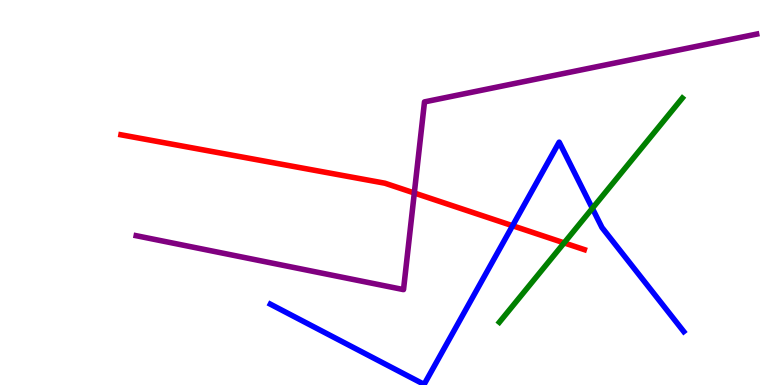[{'lines': ['blue', 'red'], 'intersections': [{'x': 6.61, 'y': 4.14}]}, {'lines': ['green', 'red'], 'intersections': [{'x': 7.28, 'y': 3.69}]}, {'lines': ['purple', 'red'], 'intersections': [{'x': 5.35, 'y': 4.99}]}, {'lines': ['blue', 'green'], 'intersections': [{'x': 7.64, 'y': 4.59}]}, {'lines': ['blue', 'purple'], 'intersections': []}, {'lines': ['green', 'purple'], 'intersections': []}]